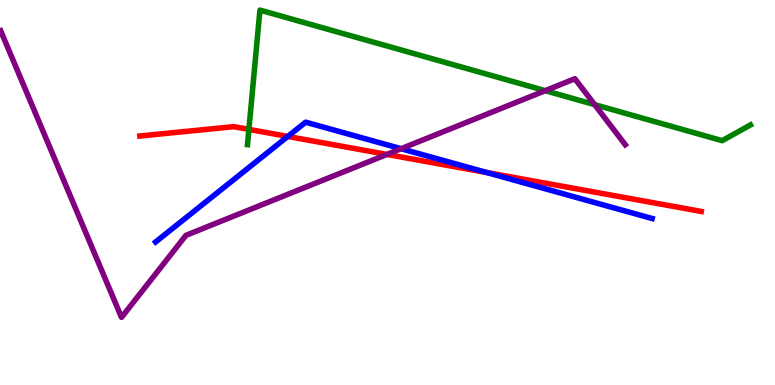[{'lines': ['blue', 'red'], 'intersections': [{'x': 3.71, 'y': 6.46}, {'x': 6.28, 'y': 5.52}]}, {'lines': ['green', 'red'], 'intersections': [{'x': 3.21, 'y': 6.64}]}, {'lines': ['purple', 'red'], 'intersections': [{'x': 4.99, 'y': 5.99}]}, {'lines': ['blue', 'green'], 'intersections': []}, {'lines': ['blue', 'purple'], 'intersections': [{'x': 5.18, 'y': 6.14}]}, {'lines': ['green', 'purple'], 'intersections': [{'x': 7.04, 'y': 7.64}, {'x': 7.67, 'y': 7.28}]}]